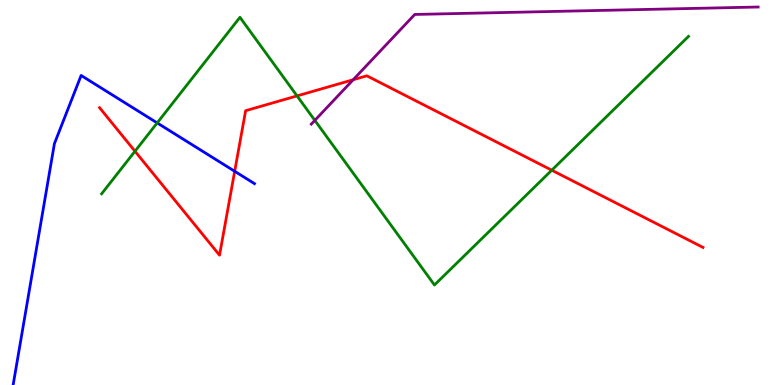[{'lines': ['blue', 'red'], 'intersections': [{'x': 3.03, 'y': 5.55}]}, {'lines': ['green', 'red'], 'intersections': [{'x': 1.74, 'y': 6.07}, {'x': 3.83, 'y': 7.51}, {'x': 7.12, 'y': 5.58}]}, {'lines': ['purple', 'red'], 'intersections': [{'x': 4.56, 'y': 7.93}]}, {'lines': ['blue', 'green'], 'intersections': [{'x': 2.03, 'y': 6.81}]}, {'lines': ['blue', 'purple'], 'intersections': []}, {'lines': ['green', 'purple'], 'intersections': [{'x': 4.06, 'y': 6.87}]}]